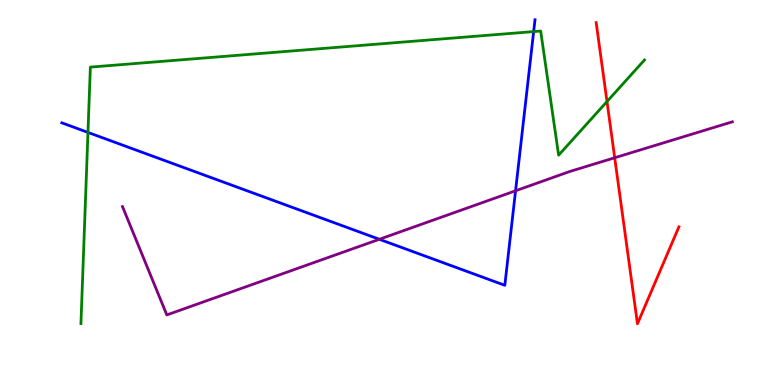[{'lines': ['blue', 'red'], 'intersections': []}, {'lines': ['green', 'red'], 'intersections': [{'x': 7.83, 'y': 7.36}]}, {'lines': ['purple', 'red'], 'intersections': [{'x': 7.93, 'y': 5.9}]}, {'lines': ['blue', 'green'], 'intersections': [{'x': 1.14, 'y': 6.56}, {'x': 6.89, 'y': 9.18}]}, {'lines': ['blue', 'purple'], 'intersections': [{'x': 4.89, 'y': 3.78}, {'x': 6.65, 'y': 5.04}]}, {'lines': ['green', 'purple'], 'intersections': []}]